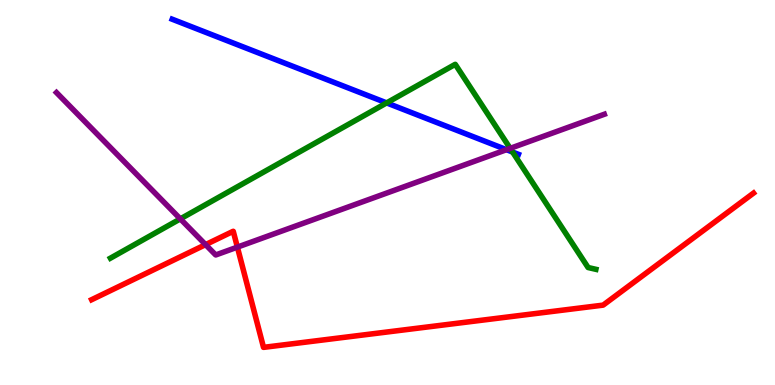[{'lines': ['blue', 'red'], 'intersections': []}, {'lines': ['green', 'red'], 'intersections': []}, {'lines': ['purple', 'red'], 'intersections': [{'x': 2.65, 'y': 3.65}, {'x': 3.06, 'y': 3.58}]}, {'lines': ['blue', 'green'], 'intersections': [{'x': 4.99, 'y': 7.33}, {'x': 6.61, 'y': 6.05}]}, {'lines': ['blue', 'purple'], 'intersections': [{'x': 6.54, 'y': 6.11}]}, {'lines': ['green', 'purple'], 'intersections': [{'x': 2.33, 'y': 4.31}, {'x': 6.58, 'y': 6.15}]}]